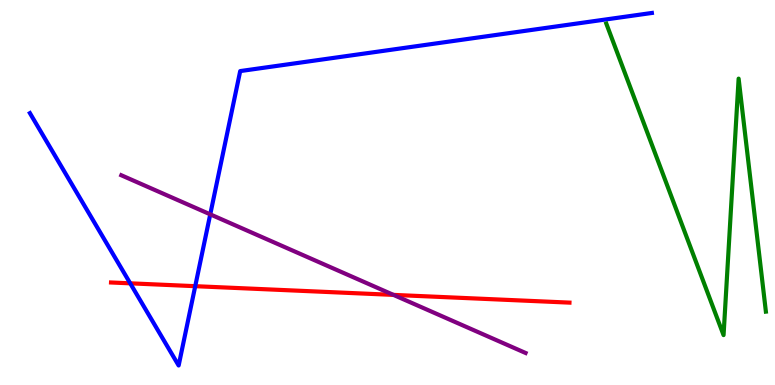[{'lines': ['blue', 'red'], 'intersections': [{'x': 1.68, 'y': 2.64}, {'x': 2.52, 'y': 2.57}]}, {'lines': ['green', 'red'], 'intersections': []}, {'lines': ['purple', 'red'], 'intersections': [{'x': 5.08, 'y': 2.34}]}, {'lines': ['blue', 'green'], 'intersections': []}, {'lines': ['blue', 'purple'], 'intersections': [{'x': 2.71, 'y': 4.43}]}, {'lines': ['green', 'purple'], 'intersections': []}]